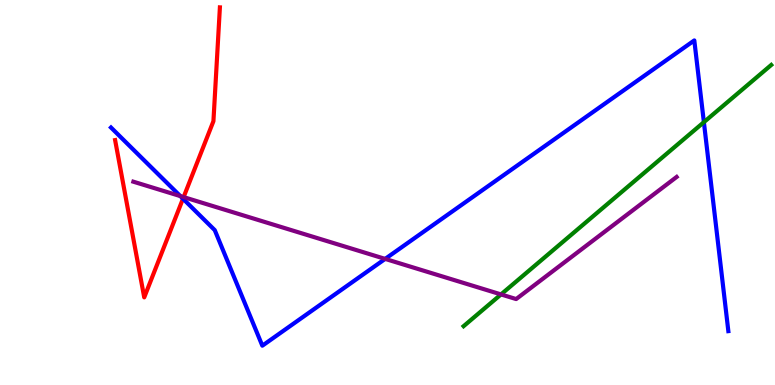[{'lines': ['blue', 'red'], 'intersections': [{'x': 2.36, 'y': 4.84}]}, {'lines': ['green', 'red'], 'intersections': []}, {'lines': ['purple', 'red'], 'intersections': [{'x': 2.37, 'y': 4.88}]}, {'lines': ['blue', 'green'], 'intersections': [{'x': 9.08, 'y': 6.83}]}, {'lines': ['blue', 'purple'], 'intersections': [{'x': 2.33, 'y': 4.91}, {'x': 4.97, 'y': 3.28}]}, {'lines': ['green', 'purple'], 'intersections': [{'x': 6.46, 'y': 2.35}]}]